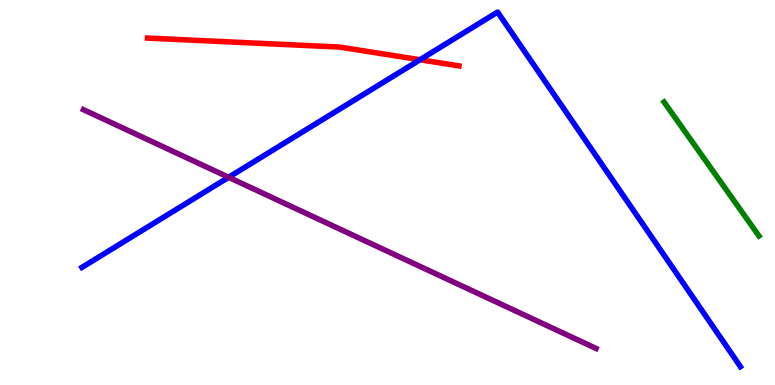[{'lines': ['blue', 'red'], 'intersections': [{'x': 5.42, 'y': 8.45}]}, {'lines': ['green', 'red'], 'intersections': []}, {'lines': ['purple', 'red'], 'intersections': []}, {'lines': ['blue', 'green'], 'intersections': []}, {'lines': ['blue', 'purple'], 'intersections': [{'x': 2.95, 'y': 5.39}]}, {'lines': ['green', 'purple'], 'intersections': []}]